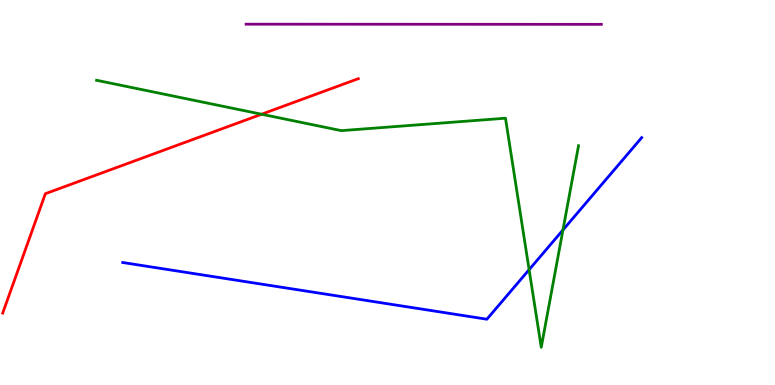[{'lines': ['blue', 'red'], 'intersections': []}, {'lines': ['green', 'red'], 'intersections': [{'x': 3.38, 'y': 7.03}]}, {'lines': ['purple', 'red'], 'intersections': []}, {'lines': ['blue', 'green'], 'intersections': [{'x': 6.83, 'y': 3.0}, {'x': 7.26, 'y': 4.03}]}, {'lines': ['blue', 'purple'], 'intersections': []}, {'lines': ['green', 'purple'], 'intersections': []}]